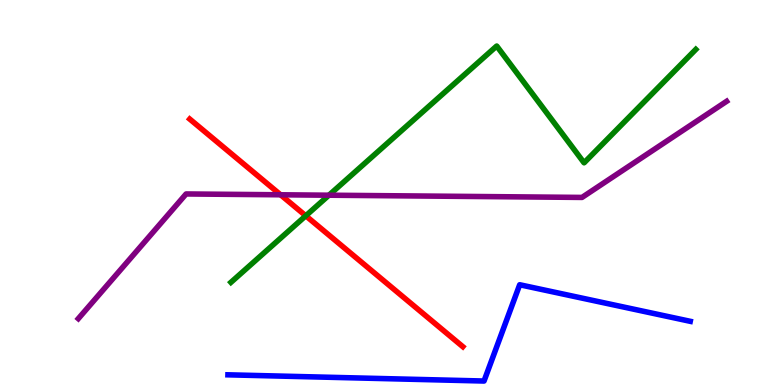[{'lines': ['blue', 'red'], 'intersections': []}, {'lines': ['green', 'red'], 'intersections': [{'x': 3.95, 'y': 4.4}]}, {'lines': ['purple', 'red'], 'intersections': [{'x': 3.62, 'y': 4.94}]}, {'lines': ['blue', 'green'], 'intersections': []}, {'lines': ['blue', 'purple'], 'intersections': []}, {'lines': ['green', 'purple'], 'intersections': [{'x': 4.24, 'y': 4.93}]}]